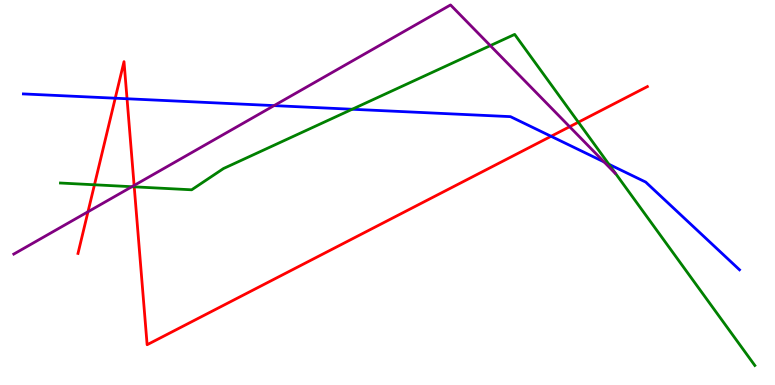[{'lines': ['blue', 'red'], 'intersections': [{'x': 1.49, 'y': 7.45}, {'x': 1.64, 'y': 7.43}, {'x': 7.11, 'y': 6.46}]}, {'lines': ['green', 'red'], 'intersections': [{'x': 1.22, 'y': 5.2}, {'x': 1.73, 'y': 5.15}, {'x': 7.46, 'y': 6.83}]}, {'lines': ['purple', 'red'], 'intersections': [{'x': 1.14, 'y': 4.5}, {'x': 1.73, 'y': 5.18}, {'x': 7.35, 'y': 6.71}]}, {'lines': ['blue', 'green'], 'intersections': [{'x': 4.54, 'y': 7.16}, {'x': 7.86, 'y': 5.73}]}, {'lines': ['blue', 'purple'], 'intersections': [{'x': 3.54, 'y': 7.26}, {'x': 7.79, 'y': 5.79}]}, {'lines': ['green', 'purple'], 'intersections': [{'x': 1.7, 'y': 5.15}, {'x': 6.33, 'y': 8.81}]}]